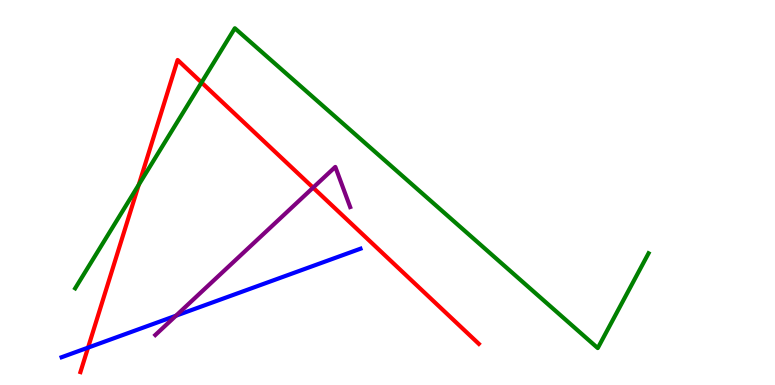[{'lines': ['blue', 'red'], 'intersections': [{'x': 1.14, 'y': 0.971}]}, {'lines': ['green', 'red'], 'intersections': [{'x': 1.79, 'y': 5.2}, {'x': 2.6, 'y': 7.86}]}, {'lines': ['purple', 'red'], 'intersections': [{'x': 4.04, 'y': 5.13}]}, {'lines': ['blue', 'green'], 'intersections': []}, {'lines': ['blue', 'purple'], 'intersections': [{'x': 2.27, 'y': 1.8}]}, {'lines': ['green', 'purple'], 'intersections': []}]